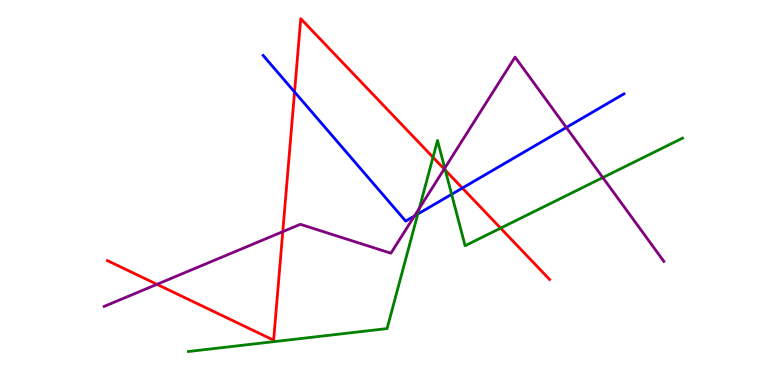[{'lines': ['blue', 'red'], 'intersections': [{'x': 3.8, 'y': 7.61}, {'x': 5.97, 'y': 5.12}]}, {'lines': ['green', 'red'], 'intersections': [{'x': 5.59, 'y': 5.91}, {'x': 5.75, 'y': 5.58}, {'x': 6.46, 'y': 4.07}]}, {'lines': ['purple', 'red'], 'intersections': [{'x': 2.03, 'y': 2.61}, {'x': 3.65, 'y': 3.98}, {'x': 5.73, 'y': 5.61}]}, {'lines': ['blue', 'green'], 'intersections': [{'x': 5.39, 'y': 4.44}, {'x': 5.83, 'y': 4.95}]}, {'lines': ['blue', 'purple'], 'intersections': [{'x': 5.35, 'y': 4.39}, {'x': 7.31, 'y': 6.69}]}, {'lines': ['green', 'purple'], 'intersections': [{'x': 5.41, 'y': 4.59}, {'x': 5.74, 'y': 5.63}, {'x': 7.78, 'y': 5.39}]}]